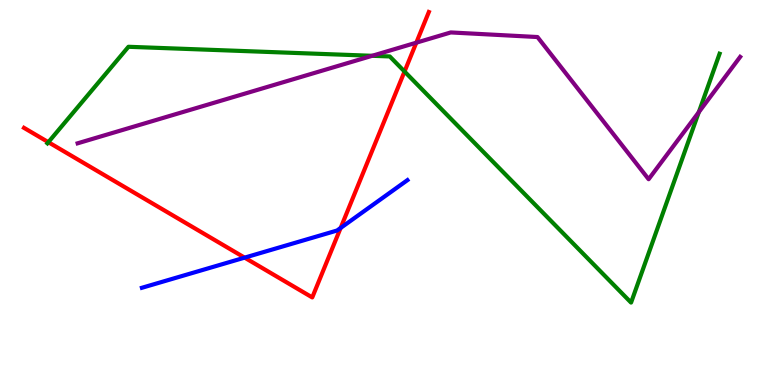[{'lines': ['blue', 'red'], 'intersections': [{'x': 3.16, 'y': 3.31}, {'x': 4.4, 'y': 4.08}]}, {'lines': ['green', 'red'], 'intersections': [{'x': 0.624, 'y': 6.31}, {'x': 5.22, 'y': 8.14}]}, {'lines': ['purple', 'red'], 'intersections': [{'x': 5.37, 'y': 8.89}]}, {'lines': ['blue', 'green'], 'intersections': []}, {'lines': ['blue', 'purple'], 'intersections': []}, {'lines': ['green', 'purple'], 'intersections': [{'x': 4.8, 'y': 8.55}, {'x': 9.02, 'y': 7.09}]}]